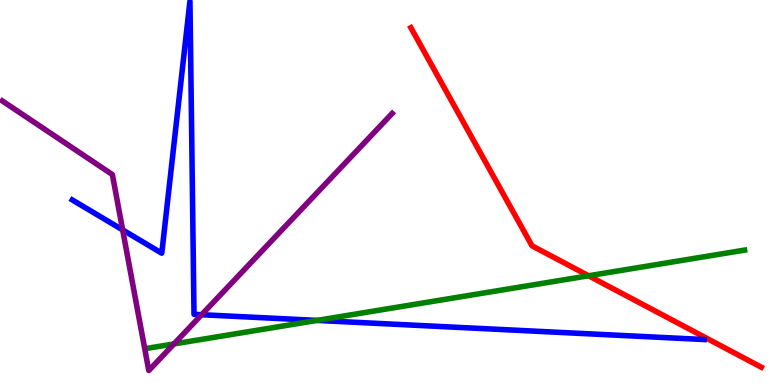[{'lines': ['blue', 'red'], 'intersections': []}, {'lines': ['green', 'red'], 'intersections': [{'x': 7.59, 'y': 2.84}]}, {'lines': ['purple', 'red'], 'intersections': []}, {'lines': ['blue', 'green'], 'intersections': [{'x': 4.09, 'y': 1.68}]}, {'lines': ['blue', 'purple'], 'intersections': [{'x': 1.58, 'y': 4.03}, {'x': 2.6, 'y': 1.83}]}, {'lines': ['green', 'purple'], 'intersections': [{'x': 2.24, 'y': 1.07}]}]